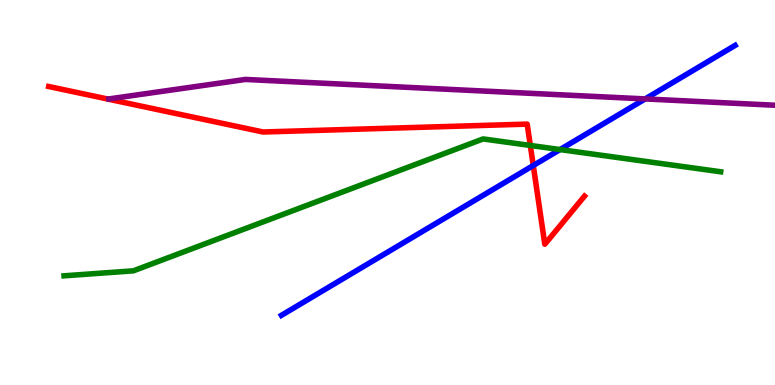[{'lines': ['blue', 'red'], 'intersections': [{'x': 6.88, 'y': 5.7}]}, {'lines': ['green', 'red'], 'intersections': [{'x': 6.84, 'y': 6.22}]}, {'lines': ['purple', 'red'], 'intersections': []}, {'lines': ['blue', 'green'], 'intersections': [{'x': 7.23, 'y': 6.12}]}, {'lines': ['blue', 'purple'], 'intersections': [{'x': 8.32, 'y': 7.43}]}, {'lines': ['green', 'purple'], 'intersections': []}]